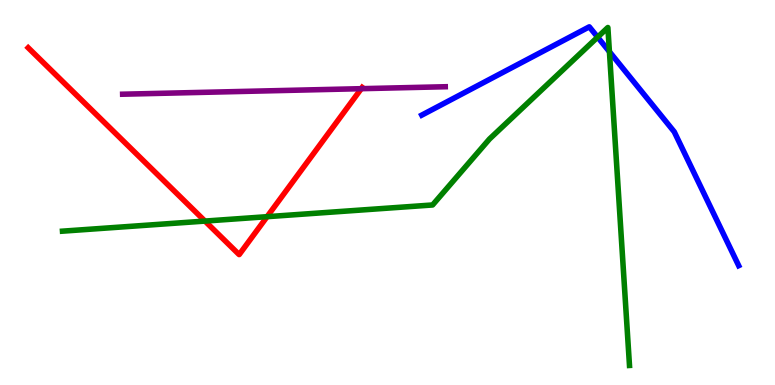[{'lines': ['blue', 'red'], 'intersections': []}, {'lines': ['green', 'red'], 'intersections': [{'x': 2.64, 'y': 4.26}, {'x': 3.45, 'y': 4.37}]}, {'lines': ['purple', 'red'], 'intersections': [{'x': 4.66, 'y': 7.7}]}, {'lines': ['blue', 'green'], 'intersections': [{'x': 7.71, 'y': 9.04}, {'x': 7.86, 'y': 8.66}]}, {'lines': ['blue', 'purple'], 'intersections': []}, {'lines': ['green', 'purple'], 'intersections': []}]